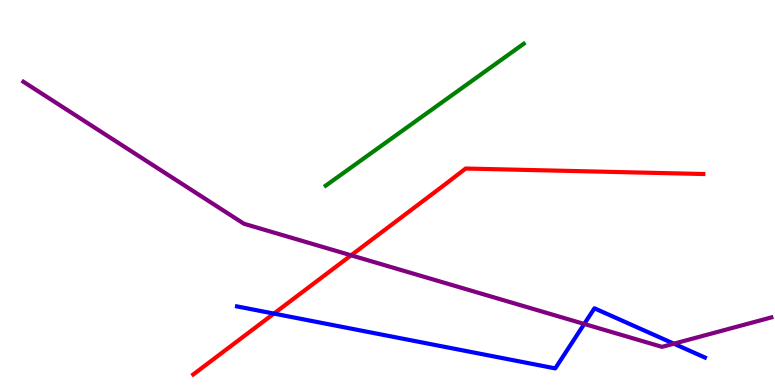[{'lines': ['blue', 'red'], 'intersections': [{'x': 3.53, 'y': 1.85}]}, {'lines': ['green', 'red'], 'intersections': []}, {'lines': ['purple', 'red'], 'intersections': [{'x': 4.53, 'y': 3.37}]}, {'lines': ['blue', 'green'], 'intersections': []}, {'lines': ['blue', 'purple'], 'intersections': [{'x': 7.54, 'y': 1.59}, {'x': 8.69, 'y': 1.07}]}, {'lines': ['green', 'purple'], 'intersections': []}]